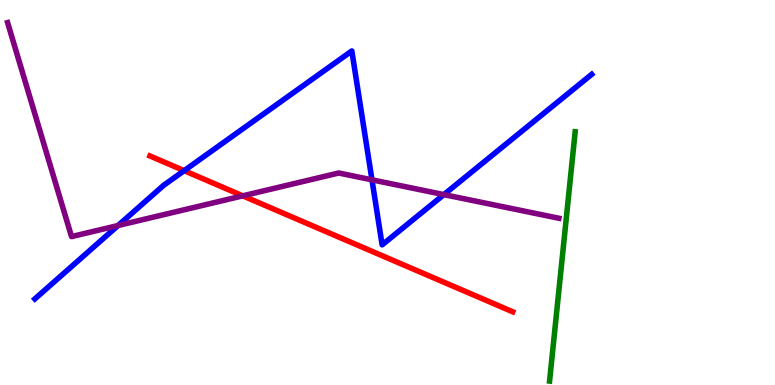[{'lines': ['blue', 'red'], 'intersections': [{'x': 2.38, 'y': 5.57}]}, {'lines': ['green', 'red'], 'intersections': []}, {'lines': ['purple', 'red'], 'intersections': [{'x': 3.13, 'y': 4.91}]}, {'lines': ['blue', 'green'], 'intersections': []}, {'lines': ['blue', 'purple'], 'intersections': [{'x': 1.52, 'y': 4.14}, {'x': 4.8, 'y': 5.33}, {'x': 5.73, 'y': 4.95}]}, {'lines': ['green', 'purple'], 'intersections': []}]